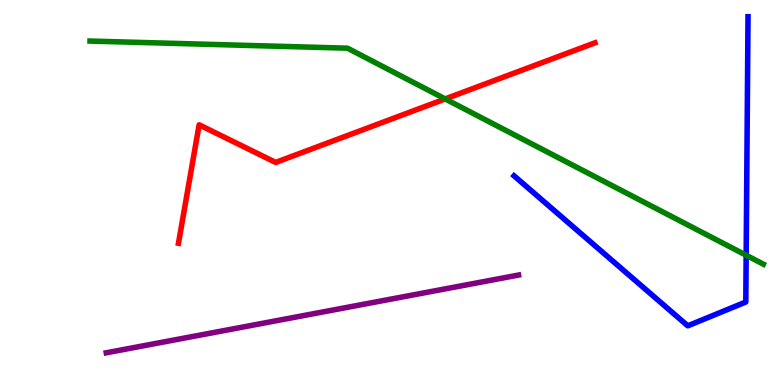[{'lines': ['blue', 'red'], 'intersections': []}, {'lines': ['green', 'red'], 'intersections': [{'x': 5.74, 'y': 7.43}]}, {'lines': ['purple', 'red'], 'intersections': []}, {'lines': ['blue', 'green'], 'intersections': [{'x': 9.63, 'y': 3.37}]}, {'lines': ['blue', 'purple'], 'intersections': []}, {'lines': ['green', 'purple'], 'intersections': []}]